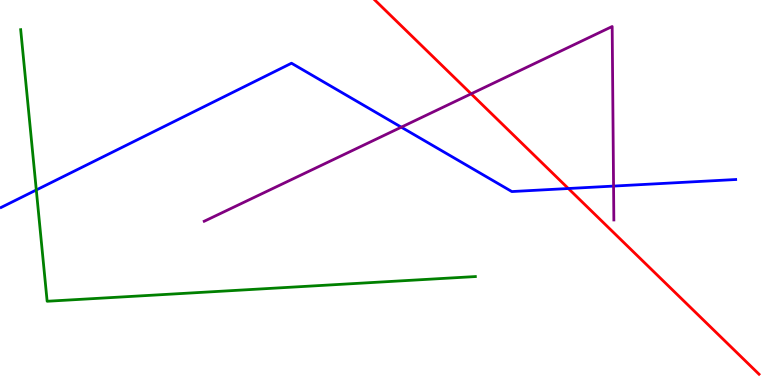[{'lines': ['blue', 'red'], 'intersections': [{'x': 7.33, 'y': 5.1}]}, {'lines': ['green', 'red'], 'intersections': []}, {'lines': ['purple', 'red'], 'intersections': [{'x': 6.08, 'y': 7.56}]}, {'lines': ['blue', 'green'], 'intersections': [{'x': 0.468, 'y': 5.07}]}, {'lines': ['blue', 'purple'], 'intersections': [{'x': 5.18, 'y': 6.7}, {'x': 7.92, 'y': 5.17}]}, {'lines': ['green', 'purple'], 'intersections': []}]